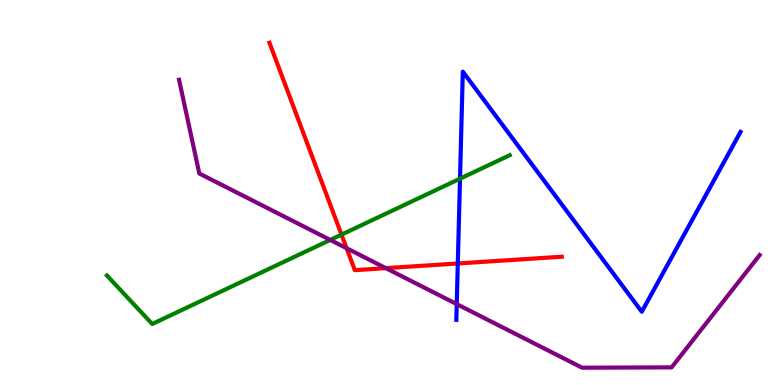[{'lines': ['blue', 'red'], 'intersections': [{'x': 5.91, 'y': 3.16}]}, {'lines': ['green', 'red'], 'intersections': [{'x': 4.41, 'y': 3.91}]}, {'lines': ['purple', 'red'], 'intersections': [{'x': 4.47, 'y': 3.55}, {'x': 4.98, 'y': 3.04}]}, {'lines': ['blue', 'green'], 'intersections': [{'x': 5.94, 'y': 5.36}]}, {'lines': ['blue', 'purple'], 'intersections': [{'x': 5.89, 'y': 2.1}]}, {'lines': ['green', 'purple'], 'intersections': [{'x': 4.26, 'y': 3.77}]}]